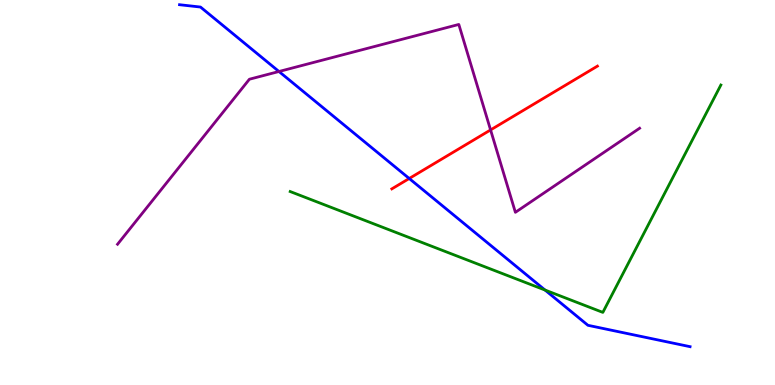[{'lines': ['blue', 'red'], 'intersections': [{'x': 5.28, 'y': 5.36}]}, {'lines': ['green', 'red'], 'intersections': []}, {'lines': ['purple', 'red'], 'intersections': [{'x': 6.33, 'y': 6.63}]}, {'lines': ['blue', 'green'], 'intersections': [{'x': 7.03, 'y': 2.47}]}, {'lines': ['blue', 'purple'], 'intersections': [{'x': 3.6, 'y': 8.14}]}, {'lines': ['green', 'purple'], 'intersections': []}]